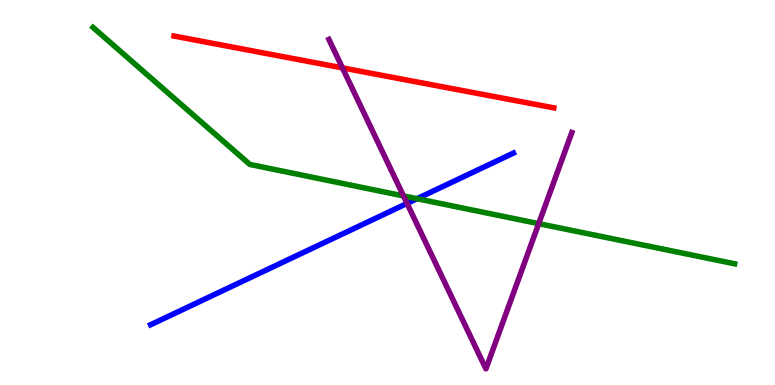[{'lines': ['blue', 'red'], 'intersections': []}, {'lines': ['green', 'red'], 'intersections': []}, {'lines': ['purple', 'red'], 'intersections': [{'x': 4.42, 'y': 8.24}]}, {'lines': ['blue', 'green'], 'intersections': [{'x': 5.38, 'y': 4.84}]}, {'lines': ['blue', 'purple'], 'intersections': [{'x': 5.25, 'y': 4.72}]}, {'lines': ['green', 'purple'], 'intersections': [{'x': 5.21, 'y': 4.91}, {'x': 6.95, 'y': 4.19}]}]